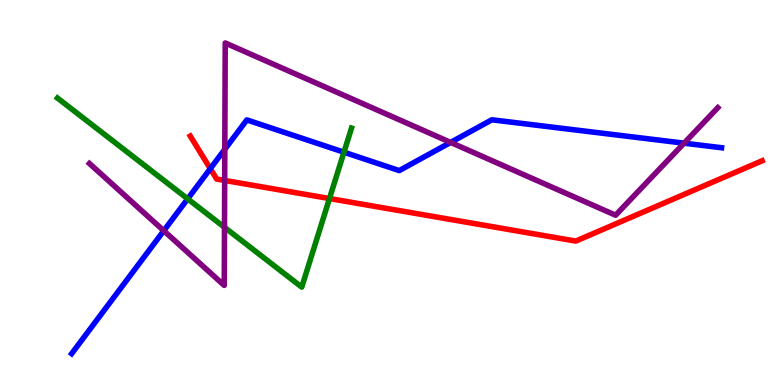[{'lines': ['blue', 'red'], 'intersections': [{'x': 2.71, 'y': 5.62}]}, {'lines': ['green', 'red'], 'intersections': [{'x': 4.25, 'y': 4.84}]}, {'lines': ['purple', 'red'], 'intersections': [{'x': 2.9, 'y': 5.31}]}, {'lines': ['blue', 'green'], 'intersections': [{'x': 2.42, 'y': 4.84}, {'x': 4.44, 'y': 6.05}]}, {'lines': ['blue', 'purple'], 'intersections': [{'x': 2.11, 'y': 4.01}, {'x': 2.9, 'y': 6.12}, {'x': 5.81, 'y': 6.3}, {'x': 8.83, 'y': 6.28}]}, {'lines': ['green', 'purple'], 'intersections': [{'x': 2.9, 'y': 4.1}]}]